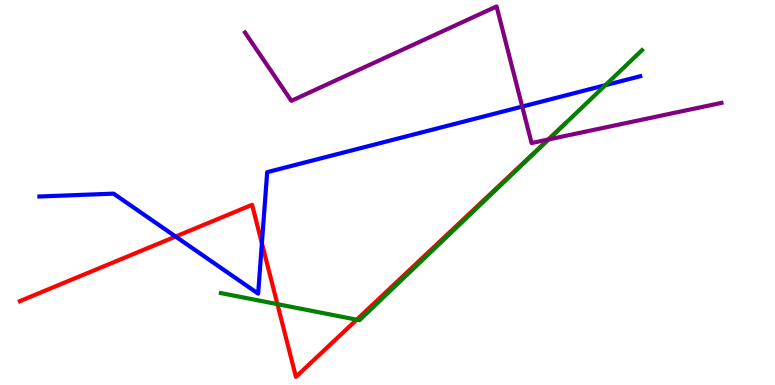[{'lines': ['blue', 'red'], 'intersections': [{'x': 2.27, 'y': 3.86}, {'x': 3.38, 'y': 3.68}]}, {'lines': ['green', 'red'], 'intersections': [{'x': 3.58, 'y': 2.1}, {'x': 4.6, 'y': 1.7}]}, {'lines': ['purple', 'red'], 'intersections': [{'x': 7.07, 'y': 6.38}]}, {'lines': ['blue', 'green'], 'intersections': [{'x': 7.81, 'y': 7.79}]}, {'lines': ['blue', 'purple'], 'intersections': [{'x': 6.74, 'y': 7.23}]}, {'lines': ['green', 'purple'], 'intersections': [{'x': 7.08, 'y': 6.38}]}]